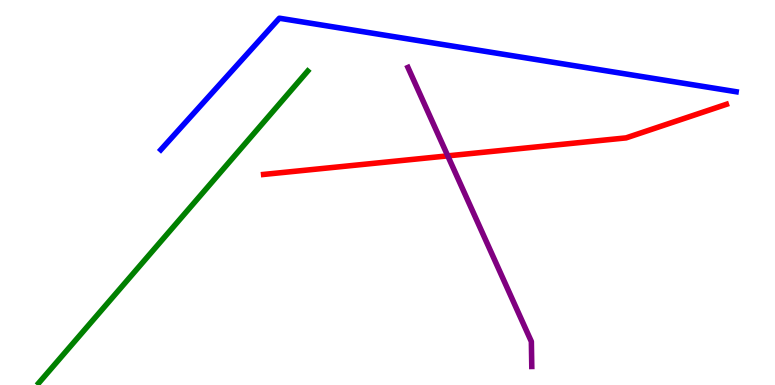[{'lines': ['blue', 'red'], 'intersections': []}, {'lines': ['green', 'red'], 'intersections': []}, {'lines': ['purple', 'red'], 'intersections': [{'x': 5.78, 'y': 5.95}]}, {'lines': ['blue', 'green'], 'intersections': []}, {'lines': ['blue', 'purple'], 'intersections': []}, {'lines': ['green', 'purple'], 'intersections': []}]